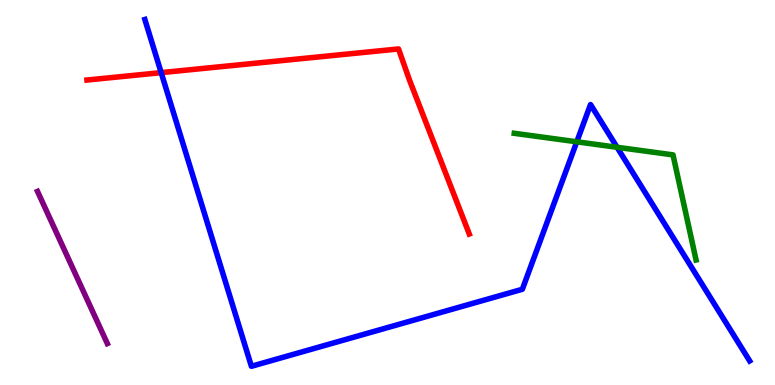[{'lines': ['blue', 'red'], 'intersections': [{'x': 2.08, 'y': 8.11}]}, {'lines': ['green', 'red'], 'intersections': []}, {'lines': ['purple', 'red'], 'intersections': []}, {'lines': ['blue', 'green'], 'intersections': [{'x': 7.44, 'y': 6.32}, {'x': 7.96, 'y': 6.17}]}, {'lines': ['blue', 'purple'], 'intersections': []}, {'lines': ['green', 'purple'], 'intersections': []}]